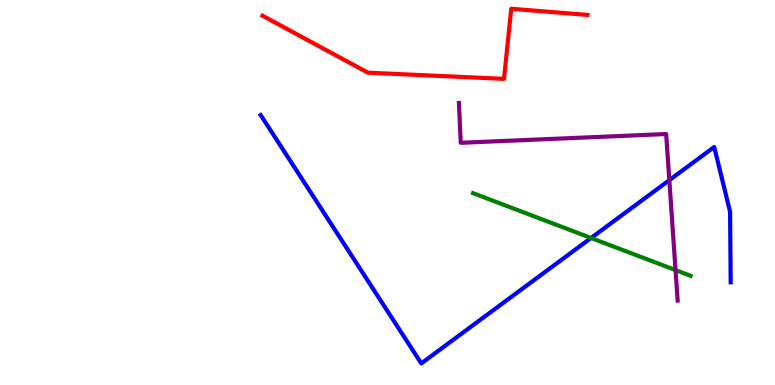[{'lines': ['blue', 'red'], 'intersections': []}, {'lines': ['green', 'red'], 'intersections': []}, {'lines': ['purple', 'red'], 'intersections': []}, {'lines': ['blue', 'green'], 'intersections': [{'x': 7.63, 'y': 3.82}]}, {'lines': ['blue', 'purple'], 'intersections': [{'x': 8.64, 'y': 5.32}]}, {'lines': ['green', 'purple'], 'intersections': [{'x': 8.72, 'y': 2.98}]}]